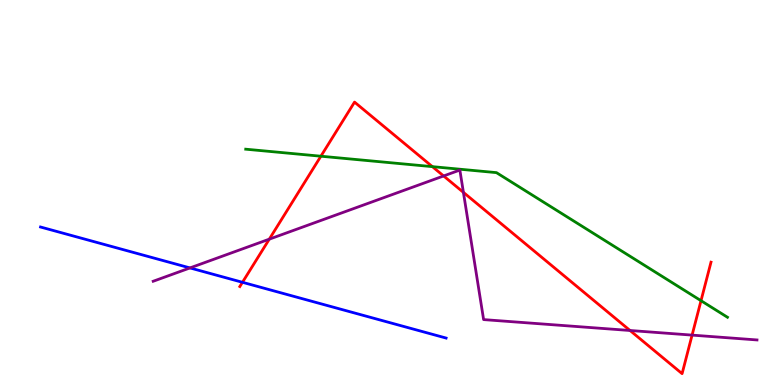[{'lines': ['blue', 'red'], 'intersections': [{'x': 3.13, 'y': 2.67}]}, {'lines': ['green', 'red'], 'intersections': [{'x': 4.14, 'y': 5.94}, {'x': 5.58, 'y': 5.67}, {'x': 9.05, 'y': 2.19}]}, {'lines': ['purple', 'red'], 'intersections': [{'x': 3.47, 'y': 3.79}, {'x': 5.72, 'y': 5.43}, {'x': 5.98, 'y': 5.0}, {'x': 8.13, 'y': 1.42}, {'x': 8.93, 'y': 1.3}]}, {'lines': ['blue', 'green'], 'intersections': []}, {'lines': ['blue', 'purple'], 'intersections': [{'x': 2.45, 'y': 3.04}]}, {'lines': ['green', 'purple'], 'intersections': []}]